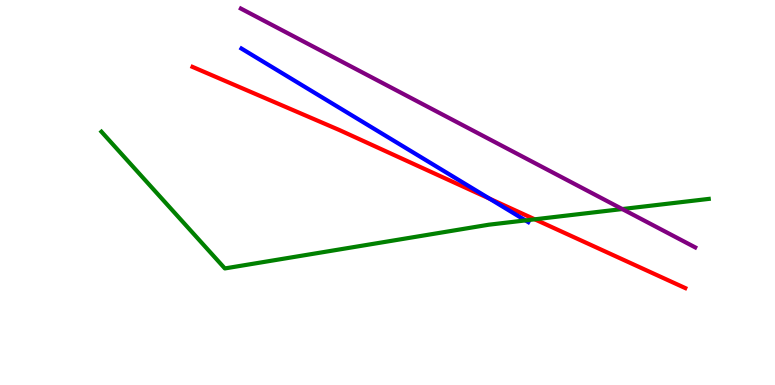[{'lines': ['blue', 'red'], 'intersections': [{'x': 6.32, 'y': 4.84}]}, {'lines': ['green', 'red'], 'intersections': [{'x': 6.9, 'y': 4.3}]}, {'lines': ['purple', 'red'], 'intersections': []}, {'lines': ['blue', 'green'], 'intersections': [{'x': 6.78, 'y': 4.28}]}, {'lines': ['blue', 'purple'], 'intersections': []}, {'lines': ['green', 'purple'], 'intersections': [{'x': 8.03, 'y': 4.57}]}]